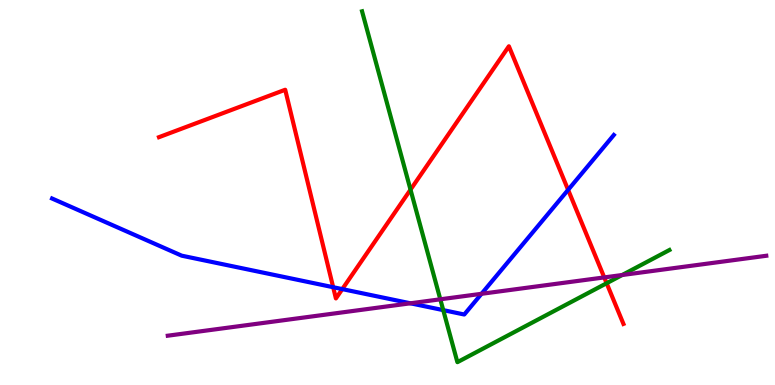[{'lines': ['blue', 'red'], 'intersections': [{'x': 4.3, 'y': 2.54}, {'x': 4.42, 'y': 2.49}, {'x': 7.33, 'y': 5.07}]}, {'lines': ['green', 'red'], 'intersections': [{'x': 5.3, 'y': 5.07}, {'x': 7.83, 'y': 2.64}]}, {'lines': ['purple', 'red'], 'intersections': [{'x': 7.8, 'y': 2.79}]}, {'lines': ['blue', 'green'], 'intersections': [{'x': 5.72, 'y': 1.94}]}, {'lines': ['blue', 'purple'], 'intersections': [{'x': 5.3, 'y': 2.12}, {'x': 6.21, 'y': 2.37}]}, {'lines': ['green', 'purple'], 'intersections': [{'x': 5.68, 'y': 2.23}, {'x': 8.03, 'y': 2.86}]}]